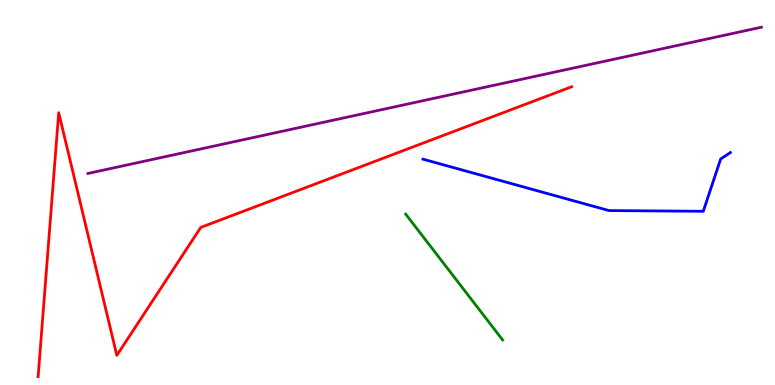[{'lines': ['blue', 'red'], 'intersections': []}, {'lines': ['green', 'red'], 'intersections': []}, {'lines': ['purple', 'red'], 'intersections': []}, {'lines': ['blue', 'green'], 'intersections': []}, {'lines': ['blue', 'purple'], 'intersections': []}, {'lines': ['green', 'purple'], 'intersections': []}]